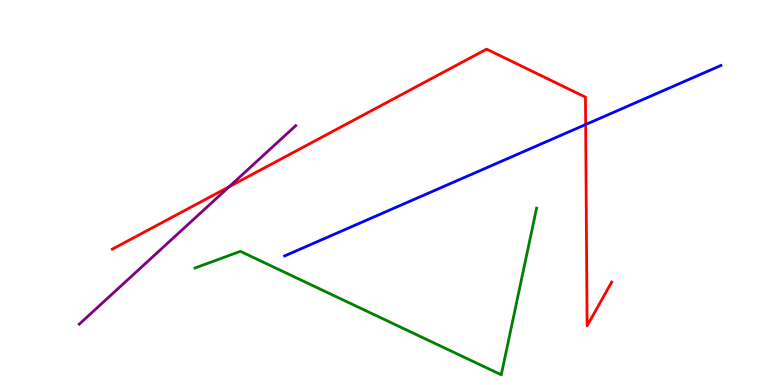[{'lines': ['blue', 'red'], 'intersections': [{'x': 7.56, 'y': 6.77}]}, {'lines': ['green', 'red'], 'intersections': []}, {'lines': ['purple', 'red'], 'intersections': [{'x': 2.96, 'y': 5.15}]}, {'lines': ['blue', 'green'], 'intersections': []}, {'lines': ['blue', 'purple'], 'intersections': []}, {'lines': ['green', 'purple'], 'intersections': []}]